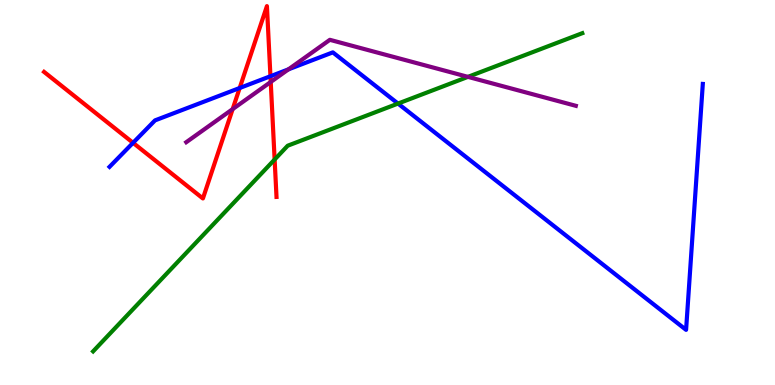[{'lines': ['blue', 'red'], 'intersections': [{'x': 1.72, 'y': 6.29}, {'x': 3.09, 'y': 7.71}, {'x': 3.49, 'y': 8.02}]}, {'lines': ['green', 'red'], 'intersections': [{'x': 3.54, 'y': 5.86}]}, {'lines': ['purple', 'red'], 'intersections': [{'x': 3.0, 'y': 7.17}, {'x': 3.49, 'y': 7.87}]}, {'lines': ['blue', 'green'], 'intersections': [{'x': 5.14, 'y': 7.31}]}, {'lines': ['blue', 'purple'], 'intersections': [{'x': 3.72, 'y': 8.2}]}, {'lines': ['green', 'purple'], 'intersections': [{'x': 6.04, 'y': 8.0}]}]